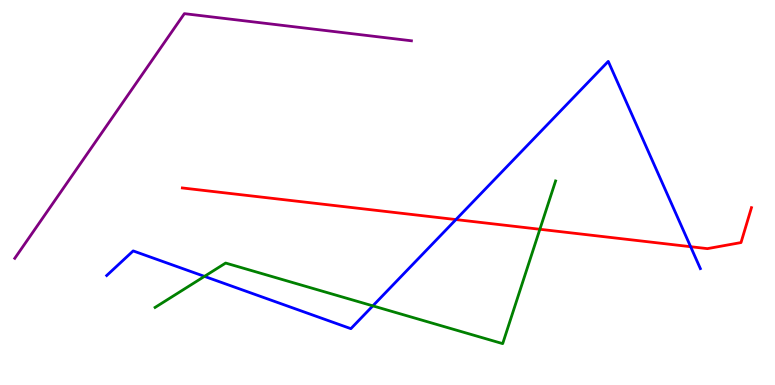[{'lines': ['blue', 'red'], 'intersections': [{'x': 5.88, 'y': 4.3}, {'x': 8.91, 'y': 3.59}]}, {'lines': ['green', 'red'], 'intersections': [{'x': 6.97, 'y': 4.04}]}, {'lines': ['purple', 'red'], 'intersections': []}, {'lines': ['blue', 'green'], 'intersections': [{'x': 2.64, 'y': 2.82}, {'x': 4.81, 'y': 2.06}]}, {'lines': ['blue', 'purple'], 'intersections': []}, {'lines': ['green', 'purple'], 'intersections': []}]